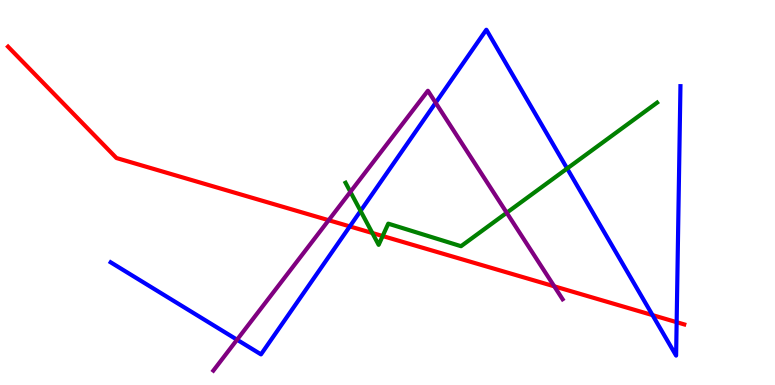[{'lines': ['blue', 'red'], 'intersections': [{'x': 4.51, 'y': 4.12}, {'x': 8.42, 'y': 1.82}, {'x': 8.73, 'y': 1.63}]}, {'lines': ['green', 'red'], 'intersections': [{'x': 4.8, 'y': 3.95}, {'x': 4.94, 'y': 3.87}]}, {'lines': ['purple', 'red'], 'intersections': [{'x': 4.24, 'y': 4.28}, {'x': 7.15, 'y': 2.56}]}, {'lines': ['blue', 'green'], 'intersections': [{'x': 4.65, 'y': 4.52}, {'x': 7.32, 'y': 5.62}]}, {'lines': ['blue', 'purple'], 'intersections': [{'x': 3.06, 'y': 1.18}, {'x': 5.62, 'y': 7.33}]}, {'lines': ['green', 'purple'], 'intersections': [{'x': 4.52, 'y': 5.02}, {'x': 6.54, 'y': 4.47}]}]